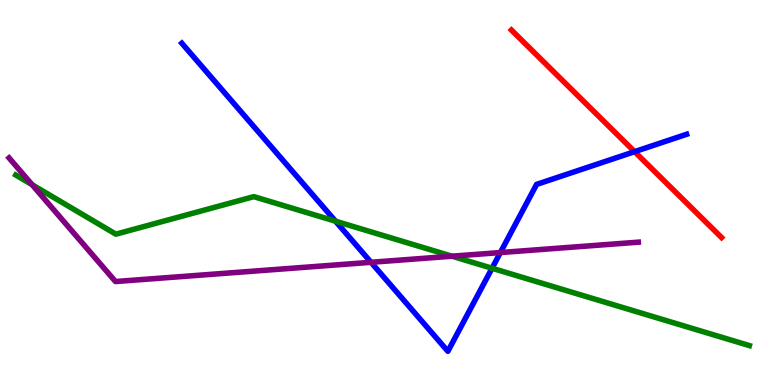[{'lines': ['blue', 'red'], 'intersections': [{'x': 8.19, 'y': 6.06}]}, {'lines': ['green', 'red'], 'intersections': []}, {'lines': ['purple', 'red'], 'intersections': []}, {'lines': ['blue', 'green'], 'intersections': [{'x': 4.33, 'y': 4.25}, {'x': 6.35, 'y': 3.03}]}, {'lines': ['blue', 'purple'], 'intersections': [{'x': 4.79, 'y': 3.19}, {'x': 6.46, 'y': 3.44}]}, {'lines': ['green', 'purple'], 'intersections': [{'x': 0.415, 'y': 5.2}, {'x': 5.83, 'y': 3.35}]}]